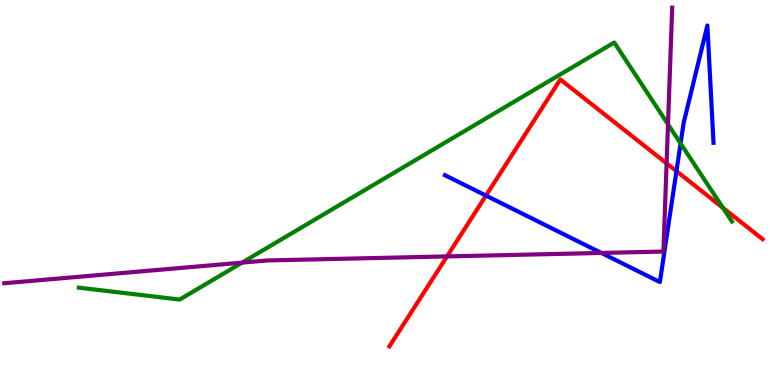[{'lines': ['blue', 'red'], 'intersections': [{'x': 6.27, 'y': 4.92}, {'x': 8.73, 'y': 5.55}]}, {'lines': ['green', 'red'], 'intersections': [{'x': 9.33, 'y': 4.6}]}, {'lines': ['purple', 'red'], 'intersections': [{'x': 5.77, 'y': 3.34}, {'x': 8.6, 'y': 5.76}]}, {'lines': ['blue', 'green'], 'intersections': [{'x': 8.78, 'y': 6.27}]}, {'lines': ['blue', 'purple'], 'intersections': [{'x': 7.76, 'y': 3.43}]}, {'lines': ['green', 'purple'], 'intersections': [{'x': 3.12, 'y': 3.18}, {'x': 8.62, 'y': 6.77}]}]